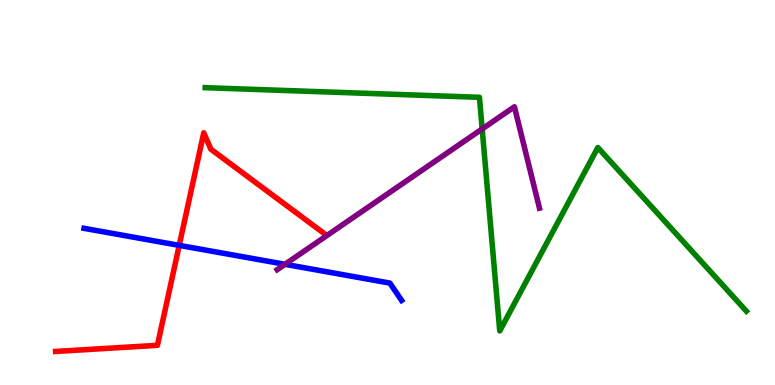[{'lines': ['blue', 'red'], 'intersections': [{'x': 2.31, 'y': 3.63}]}, {'lines': ['green', 'red'], 'intersections': []}, {'lines': ['purple', 'red'], 'intersections': []}, {'lines': ['blue', 'green'], 'intersections': []}, {'lines': ['blue', 'purple'], 'intersections': [{'x': 3.68, 'y': 3.13}]}, {'lines': ['green', 'purple'], 'intersections': [{'x': 6.22, 'y': 6.65}]}]